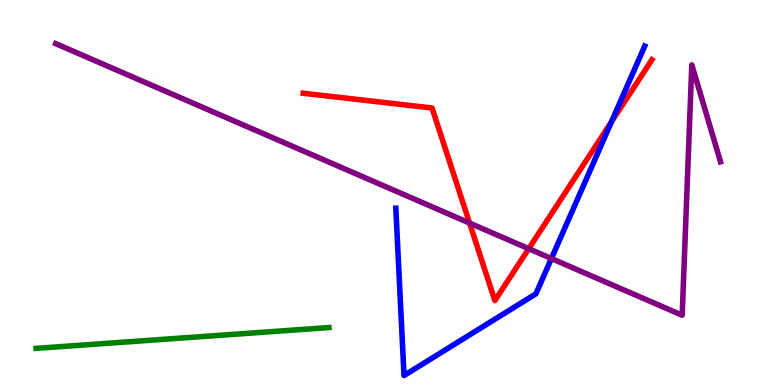[{'lines': ['blue', 'red'], 'intersections': [{'x': 7.89, 'y': 6.84}]}, {'lines': ['green', 'red'], 'intersections': []}, {'lines': ['purple', 'red'], 'intersections': [{'x': 6.06, 'y': 4.21}, {'x': 6.82, 'y': 3.54}]}, {'lines': ['blue', 'green'], 'intersections': []}, {'lines': ['blue', 'purple'], 'intersections': [{'x': 7.11, 'y': 3.28}]}, {'lines': ['green', 'purple'], 'intersections': []}]